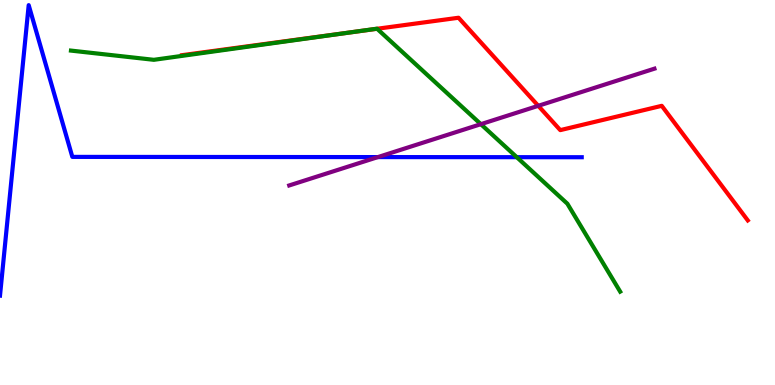[{'lines': ['blue', 'red'], 'intersections': []}, {'lines': ['green', 'red'], 'intersections': [{'x': 4.55, 'y': 9.17}, {'x': 4.87, 'y': 9.25}]}, {'lines': ['purple', 'red'], 'intersections': [{'x': 6.95, 'y': 7.25}]}, {'lines': ['blue', 'green'], 'intersections': [{'x': 6.67, 'y': 5.92}]}, {'lines': ['blue', 'purple'], 'intersections': [{'x': 4.88, 'y': 5.92}]}, {'lines': ['green', 'purple'], 'intersections': [{'x': 6.2, 'y': 6.77}]}]